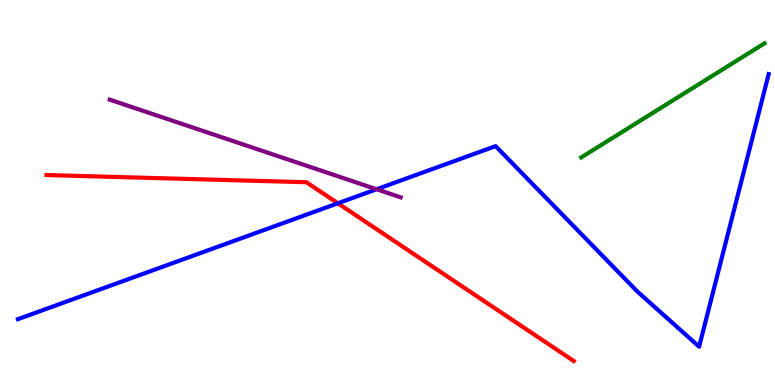[{'lines': ['blue', 'red'], 'intersections': [{'x': 4.36, 'y': 4.72}]}, {'lines': ['green', 'red'], 'intersections': []}, {'lines': ['purple', 'red'], 'intersections': []}, {'lines': ['blue', 'green'], 'intersections': []}, {'lines': ['blue', 'purple'], 'intersections': [{'x': 4.86, 'y': 5.08}]}, {'lines': ['green', 'purple'], 'intersections': []}]